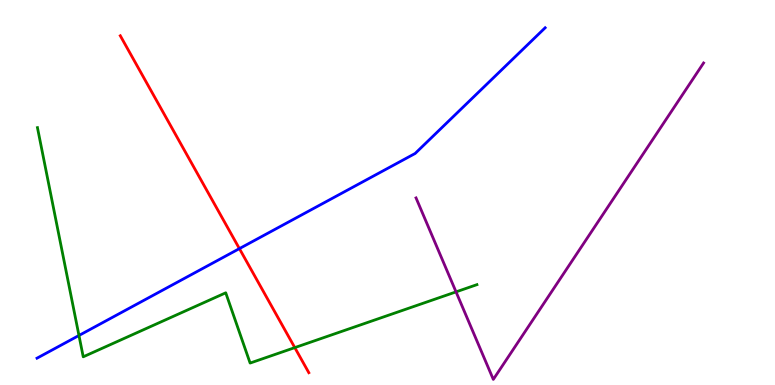[{'lines': ['blue', 'red'], 'intersections': [{'x': 3.09, 'y': 3.54}]}, {'lines': ['green', 'red'], 'intersections': [{'x': 3.8, 'y': 0.971}]}, {'lines': ['purple', 'red'], 'intersections': []}, {'lines': ['blue', 'green'], 'intersections': [{'x': 1.02, 'y': 1.29}]}, {'lines': ['blue', 'purple'], 'intersections': []}, {'lines': ['green', 'purple'], 'intersections': [{'x': 5.88, 'y': 2.42}]}]